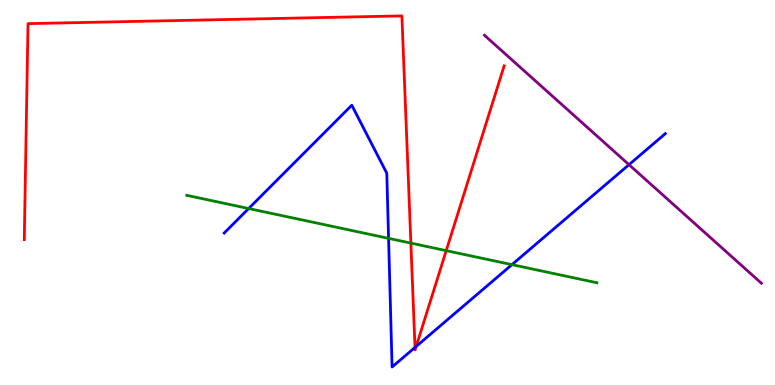[{'lines': ['blue', 'red'], 'intersections': [{'x': 5.35, 'y': 0.976}, {'x': 5.37, 'y': 1.0}]}, {'lines': ['green', 'red'], 'intersections': [{'x': 5.3, 'y': 3.69}, {'x': 5.76, 'y': 3.49}]}, {'lines': ['purple', 'red'], 'intersections': []}, {'lines': ['blue', 'green'], 'intersections': [{'x': 3.21, 'y': 4.58}, {'x': 5.01, 'y': 3.81}, {'x': 6.61, 'y': 3.13}]}, {'lines': ['blue', 'purple'], 'intersections': [{'x': 8.12, 'y': 5.72}]}, {'lines': ['green', 'purple'], 'intersections': []}]